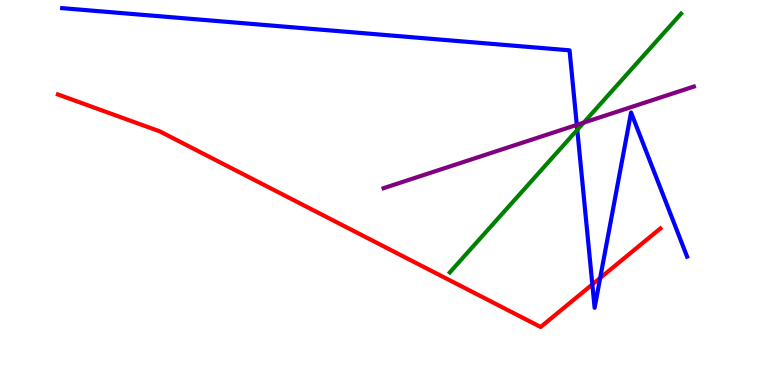[{'lines': ['blue', 'red'], 'intersections': [{'x': 7.64, 'y': 2.61}, {'x': 7.74, 'y': 2.78}]}, {'lines': ['green', 'red'], 'intersections': []}, {'lines': ['purple', 'red'], 'intersections': []}, {'lines': ['blue', 'green'], 'intersections': [{'x': 7.45, 'y': 6.63}]}, {'lines': ['blue', 'purple'], 'intersections': [{'x': 7.44, 'y': 6.76}]}, {'lines': ['green', 'purple'], 'intersections': [{'x': 7.53, 'y': 6.81}]}]